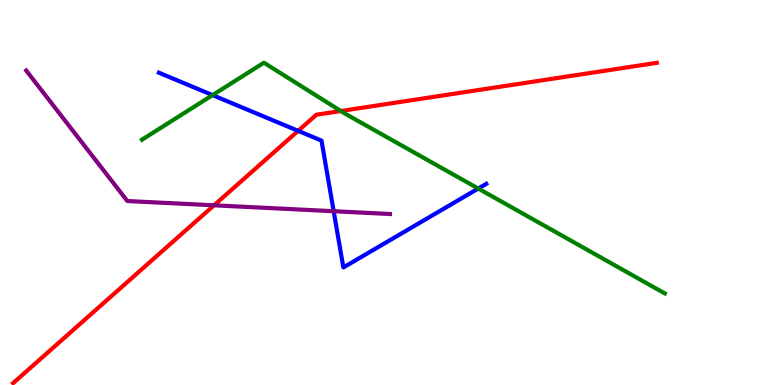[{'lines': ['blue', 'red'], 'intersections': [{'x': 3.85, 'y': 6.6}]}, {'lines': ['green', 'red'], 'intersections': [{'x': 4.4, 'y': 7.12}]}, {'lines': ['purple', 'red'], 'intersections': [{'x': 2.76, 'y': 4.67}]}, {'lines': ['blue', 'green'], 'intersections': [{'x': 2.74, 'y': 7.53}, {'x': 6.17, 'y': 5.1}]}, {'lines': ['blue', 'purple'], 'intersections': [{'x': 4.31, 'y': 4.51}]}, {'lines': ['green', 'purple'], 'intersections': []}]